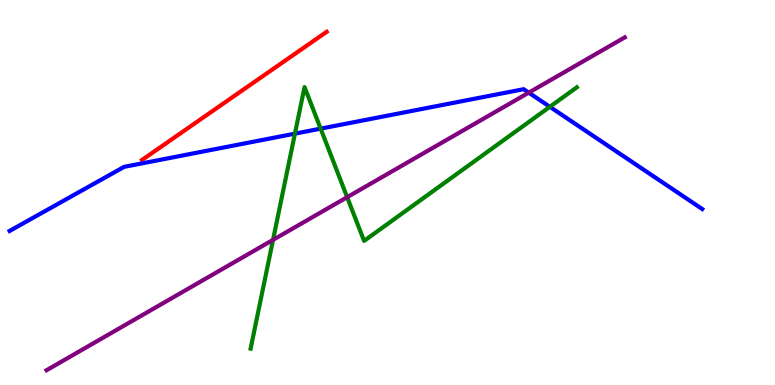[{'lines': ['blue', 'red'], 'intersections': []}, {'lines': ['green', 'red'], 'intersections': []}, {'lines': ['purple', 'red'], 'intersections': []}, {'lines': ['blue', 'green'], 'intersections': [{'x': 3.81, 'y': 6.53}, {'x': 4.14, 'y': 6.66}, {'x': 7.09, 'y': 7.23}]}, {'lines': ['blue', 'purple'], 'intersections': [{'x': 6.82, 'y': 7.59}]}, {'lines': ['green', 'purple'], 'intersections': [{'x': 3.52, 'y': 3.77}, {'x': 4.48, 'y': 4.88}]}]